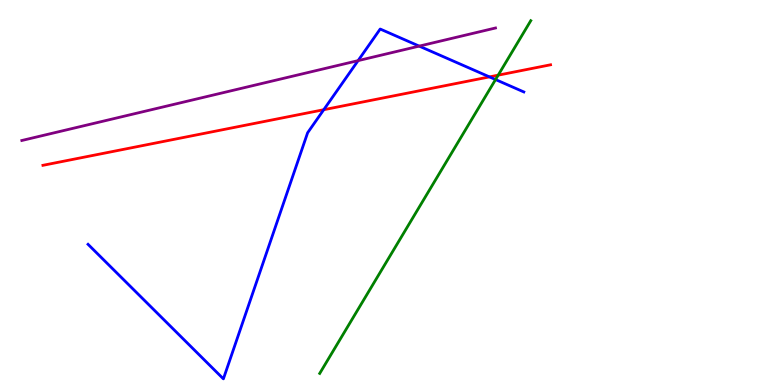[{'lines': ['blue', 'red'], 'intersections': [{'x': 4.18, 'y': 7.15}, {'x': 6.32, 'y': 8.0}]}, {'lines': ['green', 'red'], 'intersections': [{'x': 6.43, 'y': 8.05}]}, {'lines': ['purple', 'red'], 'intersections': []}, {'lines': ['blue', 'green'], 'intersections': [{'x': 6.39, 'y': 7.93}]}, {'lines': ['blue', 'purple'], 'intersections': [{'x': 4.62, 'y': 8.43}, {'x': 5.41, 'y': 8.8}]}, {'lines': ['green', 'purple'], 'intersections': []}]